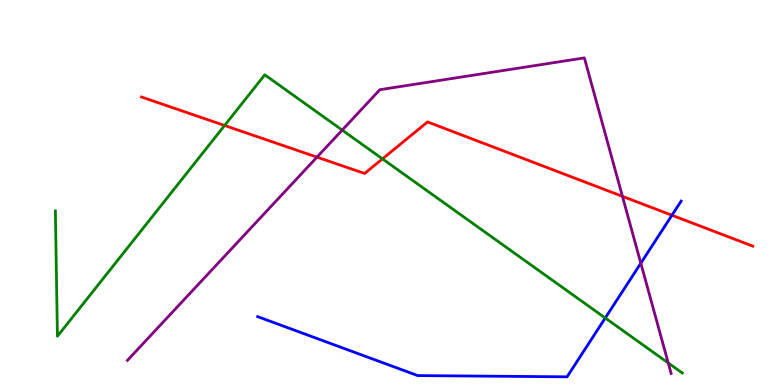[{'lines': ['blue', 'red'], 'intersections': [{'x': 8.67, 'y': 4.41}]}, {'lines': ['green', 'red'], 'intersections': [{'x': 2.9, 'y': 6.74}, {'x': 4.94, 'y': 5.87}]}, {'lines': ['purple', 'red'], 'intersections': [{'x': 4.09, 'y': 5.92}, {'x': 8.03, 'y': 4.9}]}, {'lines': ['blue', 'green'], 'intersections': [{'x': 7.81, 'y': 1.74}]}, {'lines': ['blue', 'purple'], 'intersections': [{'x': 8.27, 'y': 3.16}]}, {'lines': ['green', 'purple'], 'intersections': [{'x': 4.42, 'y': 6.62}, {'x': 8.62, 'y': 0.572}]}]